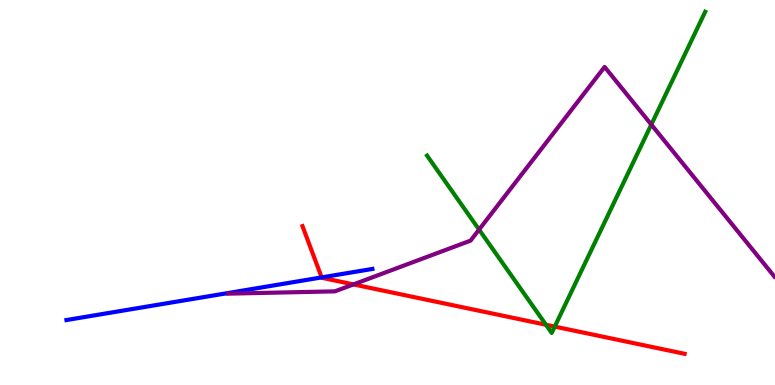[{'lines': ['blue', 'red'], 'intersections': [{'x': 4.15, 'y': 2.79}]}, {'lines': ['green', 'red'], 'intersections': [{'x': 7.04, 'y': 1.56}, {'x': 7.16, 'y': 1.52}]}, {'lines': ['purple', 'red'], 'intersections': [{'x': 4.56, 'y': 2.61}]}, {'lines': ['blue', 'green'], 'intersections': []}, {'lines': ['blue', 'purple'], 'intersections': []}, {'lines': ['green', 'purple'], 'intersections': [{'x': 6.18, 'y': 4.04}, {'x': 8.4, 'y': 6.76}]}]